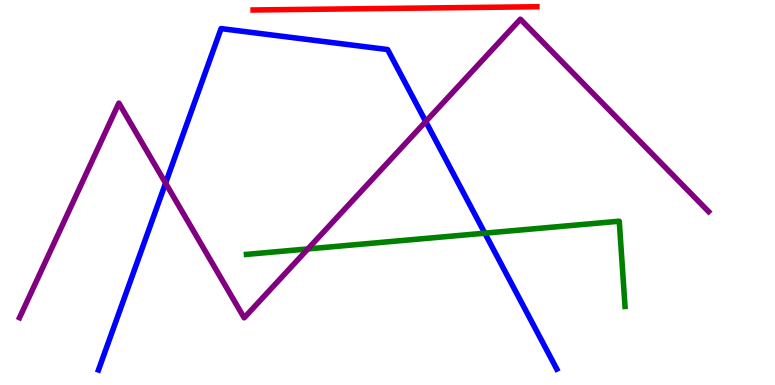[{'lines': ['blue', 'red'], 'intersections': []}, {'lines': ['green', 'red'], 'intersections': []}, {'lines': ['purple', 'red'], 'intersections': []}, {'lines': ['blue', 'green'], 'intersections': [{'x': 6.26, 'y': 3.94}]}, {'lines': ['blue', 'purple'], 'intersections': [{'x': 2.14, 'y': 5.24}, {'x': 5.49, 'y': 6.84}]}, {'lines': ['green', 'purple'], 'intersections': [{'x': 3.97, 'y': 3.53}]}]